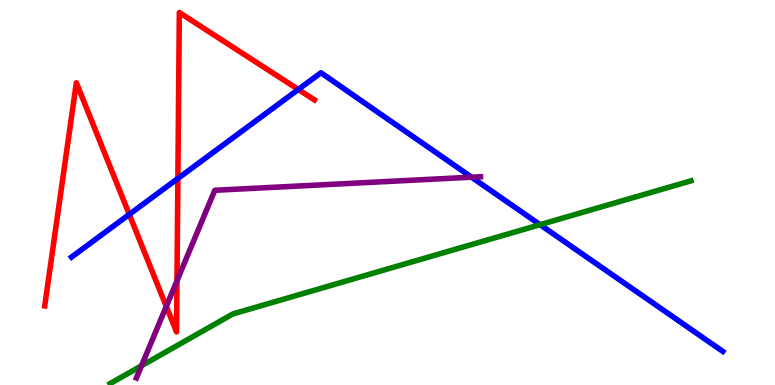[{'lines': ['blue', 'red'], 'intersections': [{'x': 1.67, 'y': 4.43}, {'x': 2.3, 'y': 5.36}, {'x': 3.85, 'y': 7.68}]}, {'lines': ['green', 'red'], 'intersections': []}, {'lines': ['purple', 'red'], 'intersections': [{'x': 2.15, 'y': 2.04}, {'x': 2.28, 'y': 2.71}]}, {'lines': ['blue', 'green'], 'intersections': [{'x': 6.97, 'y': 4.16}]}, {'lines': ['blue', 'purple'], 'intersections': [{'x': 6.08, 'y': 5.4}]}, {'lines': ['green', 'purple'], 'intersections': [{'x': 1.83, 'y': 0.499}]}]